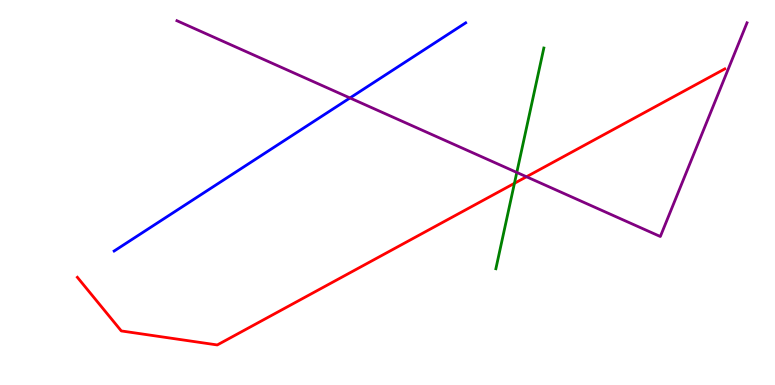[{'lines': ['blue', 'red'], 'intersections': []}, {'lines': ['green', 'red'], 'intersections': [{'x': 6.64, 'y': 5.24}]}, {'lines': ['purple', 'red'], 'intersections': [{'x': 6.79, 'y': 5.41}]}, {'lines': ['blue', 'green'], 'intersections': []}, {'lines': ['blue', 'purple'], 'intersections': [{'x': 4.52, 'y': 7.46}]}, {'lines': ['green', 'purple'], 'intersections': [{'x': 6.67, 'y': 5.52}]}]